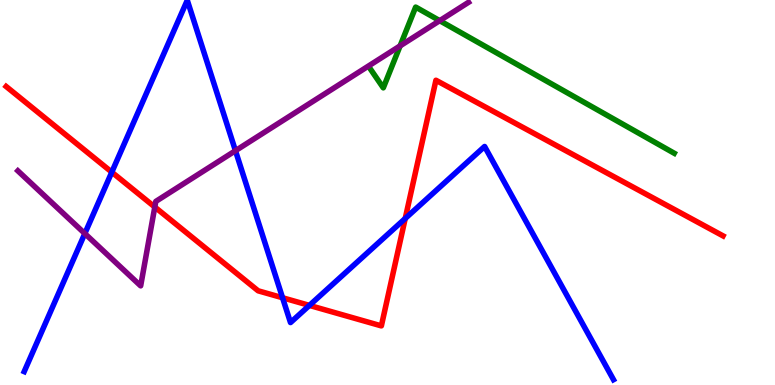[{'lines': ['blue', 'red'], 'intersections': [{'x': 1.44, 'y': 5.53}, {'x': 3.65, 'y': 2.27}, {'x': 3.99, 'y': 2.07}, {'x': 5.23, 'y': 4.32}]}, {'lines': ['green', 'red'], 'intersections': []}, {'lines': ['purple', 'red'], 'intersections': [{'x': 2.0, 'y': 4.62}]}, {'lines': ['blue', 'green'], 'intersections': []}, {'lines': ['blue', 'purple'], 'intersections': [{'x': 1.09, 'y': 3.93}, {'x': 3.04, 'y': 6.09}]}, {'lines': ['green', 'purple'], 'intersections': [{'x': 5.16, 'y': 8.81}, {'x': 5.67, 'y': 9.46}]}]